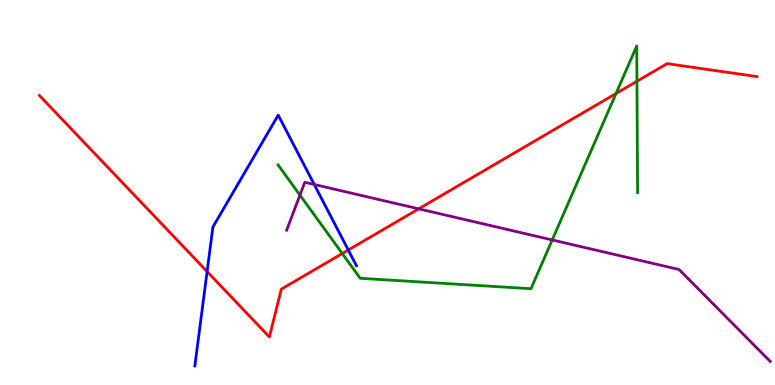[{'lines': ['blue', 'red'], 'intersections': [{'x': 2.67, 'y': 2.95}, {'x': 4.49, 'y': 3.51}]}, {'lines': ['green', 'red'], 'intersections': [{'x': 4.42, 'y': 3.41}, {'x': 7.95, 'y': 7.57}, {'x': 8.22, 'y': 7.89}]}, {'lines': ['purple', 'red'], 'intersections': [{'x': 5.4, 'y': 4.58}]}, {'lines': ['blue', 'green'], 'intersections': []}, {'lines': ['blue', 'purple'], 'intersections': [{'x': 4.05, 'y': 5.21}]}, {'lines': ['green', 'purple'], 'intersections': [{'x': 3.87, 'y': 4.93}, {'x': 7.13, 'y': 3.77}]}]